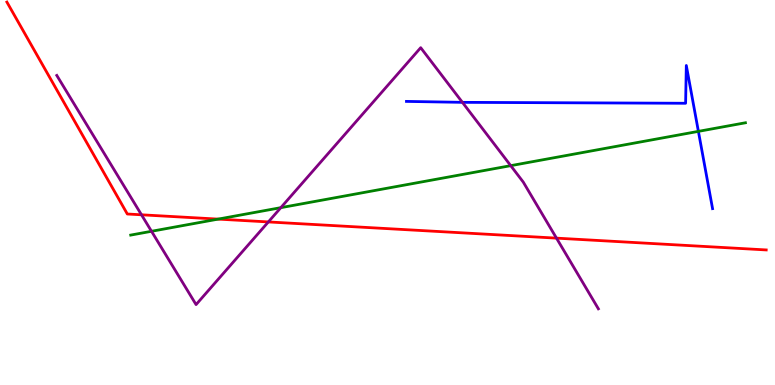[{'lines': ['blue', 'red'], 'intersections': []}, {'lines': ['green', 'red'], 'intersections': [{'x': 2.82, 'y': 4.31}]}, {'lines': ['purple', 'red'], 'intersections': [{'x': 1.83, 'y': 4.42}, {'x': 3.46, 'y': 4.24}, {'x': 7.18, 'y': 3.81}]}, {'lines': ['blue', 'green'], 'intersections': [{'x': 9.01, 'y': 6.59}]}, {'lines': ['blue', 'purple'], 'intersections': [{'x': 5.97, 'y': 7.34}]}, {'lines': ['green', 'purple'], 'intersections': [{'x': 1.95, 'y': 3.99}, {'x': 3.62, 'y': 4.61}, {'x': 6.59, 'y': 5.7}]}]